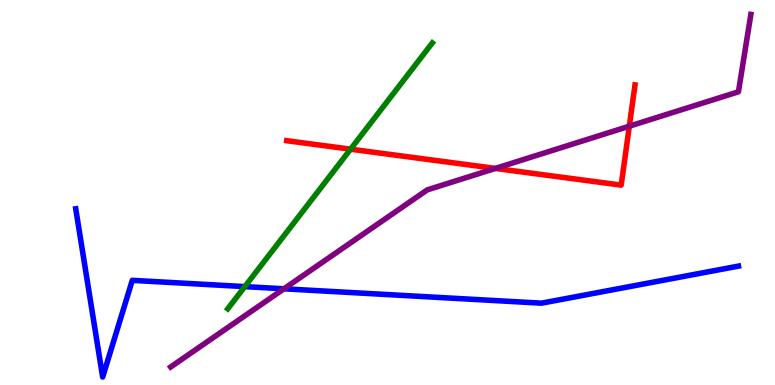[{'lines': ['blue', 'red'], 'intersections': []}, {'lines': ['green', 'red'], 'intersections': [{'x': 4.52, 'y': 6.13}]}, {'lines': ['purple', 'red'], 'intersections': [{'x': 6.39, 'y': 5.63}, {'x': 8.12, 'y': 6.72}]}, {'lines': ['blue', 'green'], 'intersections': [{'x': 3.16, 'y': 2.56}]}, {'lines': ['blue', 'purple'], 'intersections': [{'x': 3.66, 'y': 2.5}]}, {'lines': ['green', 'purple'], 'intersections': []}]